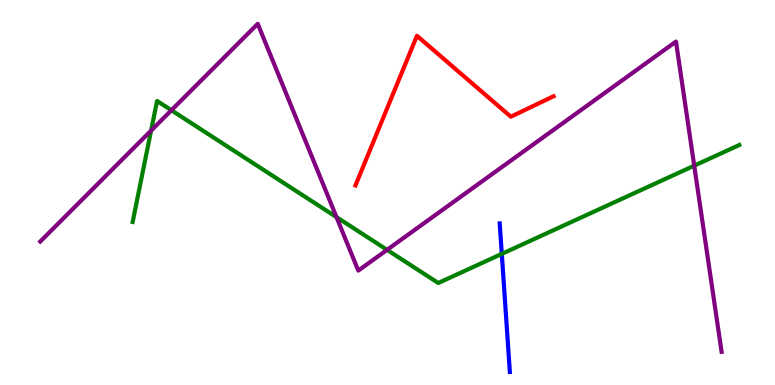[{'lines': ['blue', 'red'], 'intersections': []}, {'lines': ['green', 'red'], 'intersections': []}, {'lines': ['purple', 'red'], 'intersections': []}, {'lines': ['blue', 'green'], 'intersections': [{'x': 6.47, 'y': 3.41}]}, {'lines': ['blue', 'purple'], 'intersections': []}, {'lines': ['green', 'purple'], 'intersections': [{'x': 1.95, 'y': 6.61}, {'x': 2.21, 'y': 7.14}, {'x': 4.34, 'y': 4.36}, {'x': 4.99, 'y': 3.51}, {'x': 8.96, 'y': 5.7}]}]